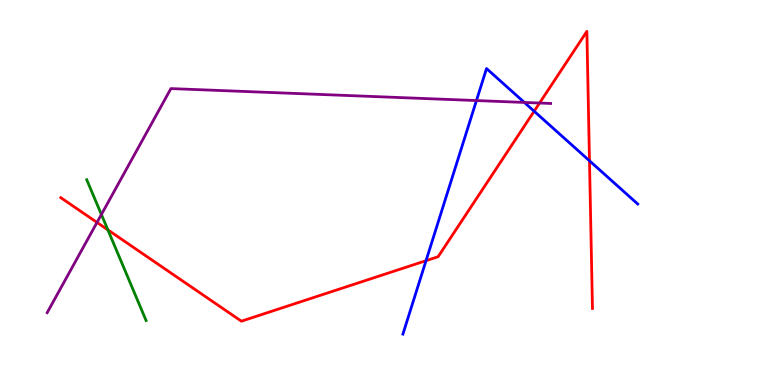[{'lines': ['blue', 'red'], 'intersections': [{'x': 5.5, 'y': 3.23}, {'x': 6.89, 'y': 7.11}, {'x': 7.61, 'y': 5.82}]}, {'lines': ['green', 'red'], 'intersections': [{'x': 1.39, 'y': 4.03}]}, {'lines': ['purple', 'red'], 'intersections': [{'x': 1.25, 'y': 4.22}, {'x': 6.96, 'y': 7.32}]}, {'lines': ['blue', 'green'], 'intersections': []}, {'lines': ['blue', 'purple'], 'intersections': [{'x': 6.15, 'y': 7.39}, {'x': 6.77, 'y': 7.34}]}, {'lines': ['green', 'purple'], 'intersections': [{'x': 1.31, 'y': 4.43}]}]